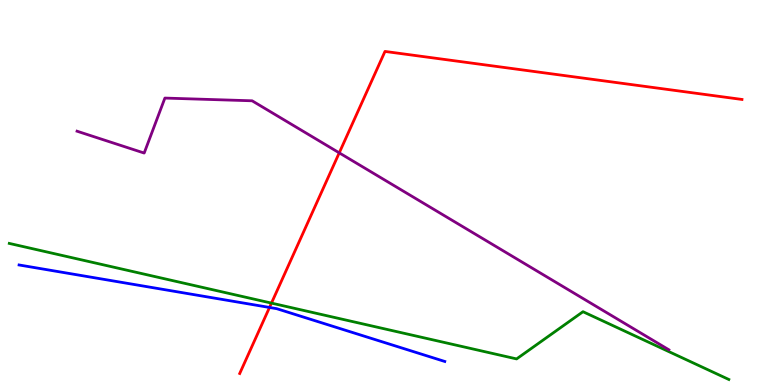[{'lines': ['blue', 'red'], 'intersections': [{'x': 3.48, 'y': 2.01}]}, {'lines': ['green', 'red'], 'intersections': [{'x': 3.5, 'y': 2.13}]}, {'lines': ['purple', 'red'], 'intersections': [{'x': 4.38, 'y': 6.03}]}, {'lines': ['blue', 'green'], 'intersections': []}, {'lines': ['blue', 'purple'], 'intersections': []}, {'lines': ['green', 'purple'], 'intersections': []}]